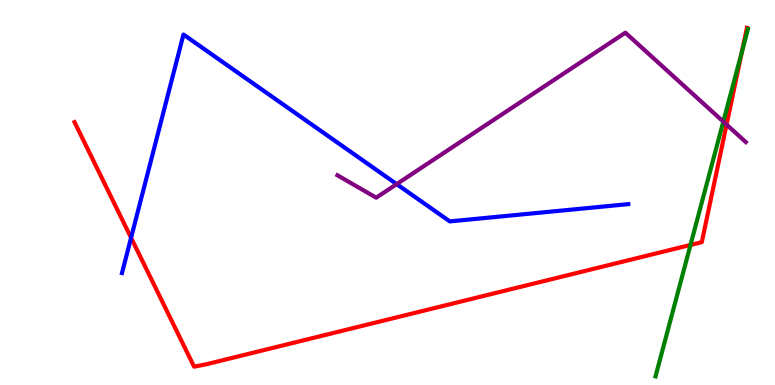[{'lines': ['blue', 'red'], 'intersections': [{'x': 1.69, 'y': 3.82}]}, {'lines': ['green', 'red'], 'intersections': [{'x': 8.91, 'y': 3.64}, {'x': 9.57, 'y': 8.66}]}, {'lines': ['purple', 'red'], 'intersections': [{'x': 9.38, 'y': 6.76}]}, {'lines': ['blue', 'green'], 'intersections': []}, {'lines': ['blue', 'purple'], 'intersections': [{'x': 5.12, 'y': 5.22}]}, {'lines': ['green', 'purple'], 'intersections': [{'x': 9.33, 'y': 6.84}]}]